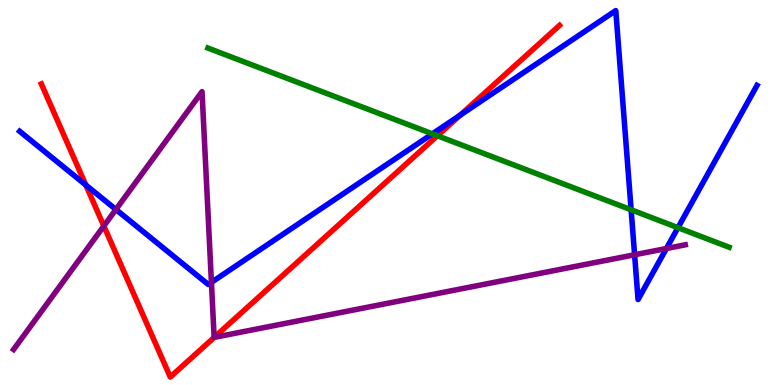[{'lines': ['blue', 'red'], 'intersections': [{'x': 1.11, 'y': 5.19}, {'x': 5.94, 'y': 7.01}]}, {'lines': ['green', 'red'], 'intersections': [{'x': 5.64, 'y': 6.47}]}, {'lines': ['purple', 'red'], 'intersections': [{'x': 1.34, 'y': 4.13}, {'x': 2.76, 'y': 1.24}]}, {'lines': ['blue', 'green'], 'intersections': [{'x': 5.58, 'y': 6.52}, {'x': 8.14, 'y': 4.55}, {'x': 8.75, 'y': 4.09}]}, {'lines': ['blue', 'purple'], 'intersections': [{'x': 1.5, 'y': 4.56}, {'x': 2.73, 'y': 2.67}, {'x': 8.19, 'y': 3.38}, {'x': 8.6, 'y': 3.55}]}, {'lines': ['green', 'purple'], 'intersections': []}]